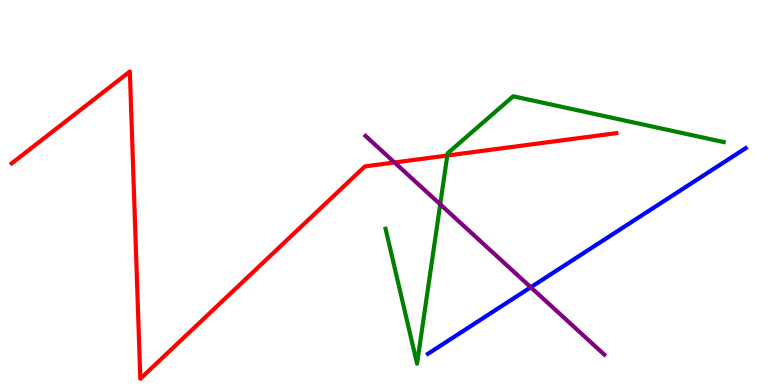[{'lines': ['blue', 'red'], 'intersections': []}, {'lines': ['green', 'red'], 'intersections': [{'x': 5.77, 'y': 5.96}]}, {'lines': ['purple', 'red'], 'intersections': [{'x': 5.09, 'y': 5.78}]}, {'lines': ['blue', 'green'], 'intersections': []}, {'lines': ['blue', 'purple'], 'intersections': [{'x': 6.85, 'y': 2.54}]}, {'lines': ['green', 'purple'], 'intersections': [{'x': 5.68, 'y': 4.69}]}]